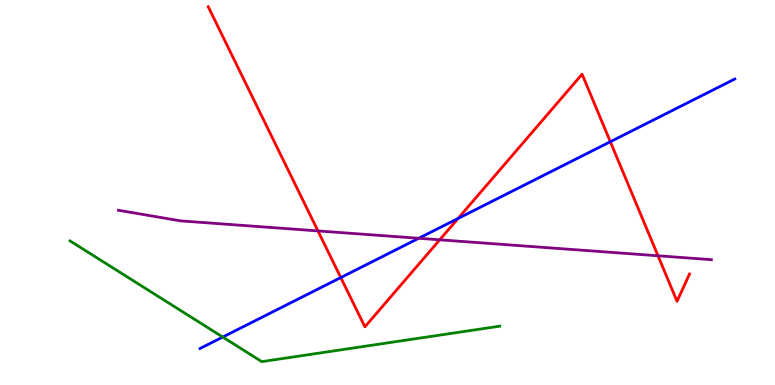[{'lines': ['blue', 'red'], 'intersections': [{'x': 4.4, 'y': 2.79}, {'x': 5.91, 'y': 4.33}, {'x': 7.88, 'y': 6.32}]}, {'lines': ['green', 'red'], 'intersections': []}, {'lines': ['purple', 'red'], 'intersections': [{'x': 4.1, 'y': 4.0}, {'x': 5.67, 'y': 3.77}, {'x': 8.49, 'y': 3.36}]}, {'lines': ['blue', 'green'], 'intersections': [{'x': 2.87, 'y': 1.25}]}, {'lines': ['blue', 'purple'], 'intersections': [{'x': 5.4, 'y': 3.81}]}, {'lines': ['green', 'purple'], 'intersections': []}]